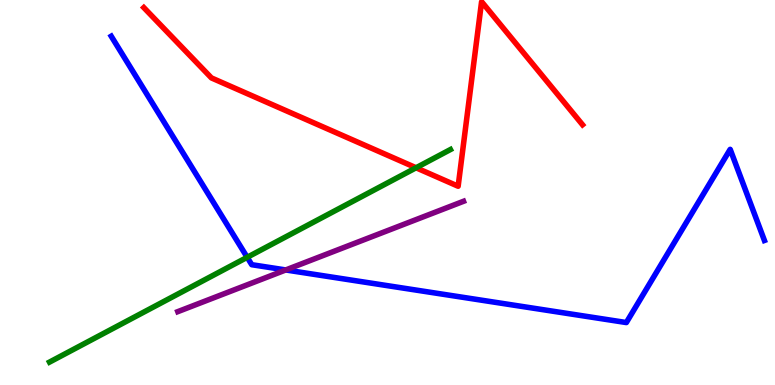[{'lines': ['blue', 'red'], 'intersections': []}, {'lines': ['green', 'red'], 'intersections': [{'x': 5.37, 'y': 5.64}]}, {'lines': ['purple', 'red'], 'intersections': []}, {'lines': ['blue', 'green'], 'intersections': [{'x': 3.19, 'y': 3.32}]}, {'lines': ['blue', 'purple'], 'intersections': [{'x': 3.69, 'y': 2.99}]}, {'lines': ['green', 'purple'], 'intersections': []}]